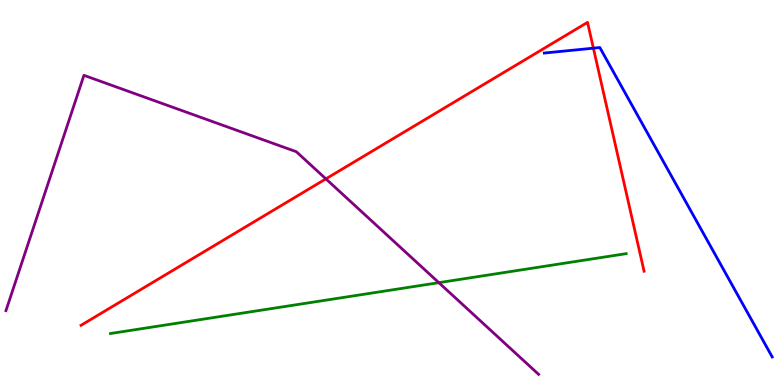[{'lines': ['blue', 'red'], 'intersections': [{'x': 7.66, 'y': 8.75}]}, {'lines': ['green', 'red'], 'intersections': []}, {'lines': ['purple', 'red'], 'intersections': [{'x': 4.21, 'y': 5.35}]}, {'lines': ['blue', 'green'], 'intersections': []}, {'lines': ['blue', 'purple'], 'intersections': []}, {'lines': ['green', 'purple'], 'intersections': [{'x': 5.66, 'y': 2.66}]}]